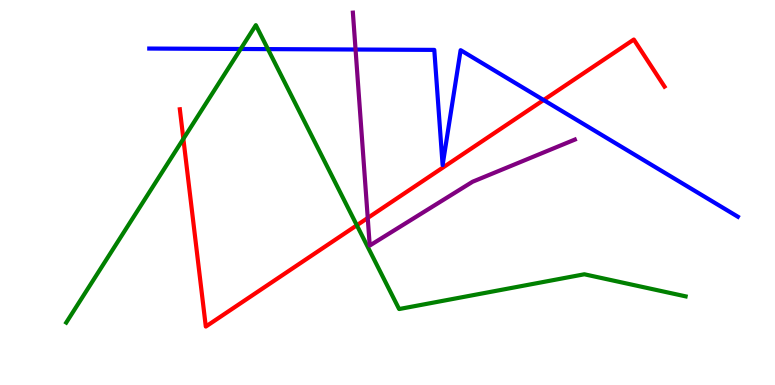[{'lines': ['blue', 'red'], 'intersections': [{'x': 7.01, 'y': 7.4}]}, {'lines': ['green', 'red'], 'intersections': [{'x': 2.37, 'y': 6.39}, {'x': 4.6, 'y': 4.15}]}, {'lines': ['purple', 'red'], 'intersections': [{'x': 4.74, 'y': 4.34}]}, {'lines': ['blue', 'green'], 'intersections': [{'x': 3.11, 'y': 8.73}, {'x': 3.46, 'y': 8.72}]}, {'lines': ['blue', 'purple'], 'intersections': [{'x': 4.59, 'y': 8.71}]}, {'lines': ['green', 'purple'], 'intersections': []}]